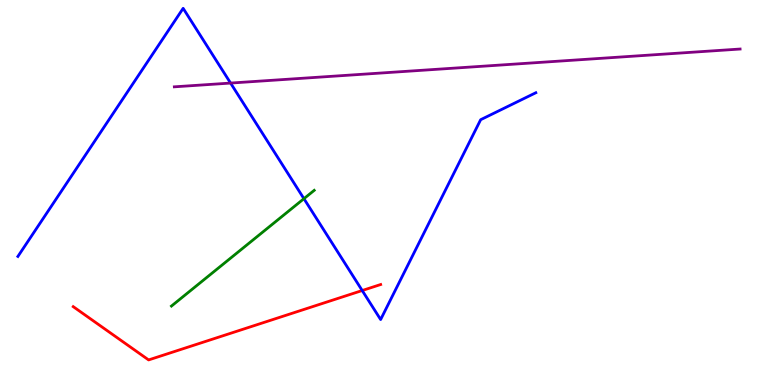[{'lines': ['blue', 'red'], 'intersections': [{'x': 4.67, 'y': 2.45}]}, {'lines': ['green', 'red'], 'intersections': []}, {'lines': ['purple', 'red'], 'intersections': []}, {'lines': ['blue', 'green'], 'intersections': [{'x': 3.92, 'y': 4.84}]}, {'lines': ['blue', 'purple'], 'intersections': [{'x': 2.98, 'y': 7.84}]}, {'lines': ['green', 'purple'], 'intersections': []}]